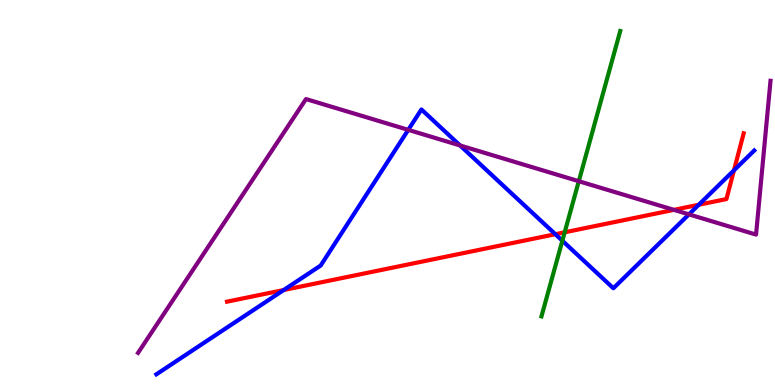[{'lines': ['blue', 'red'], 'intersections': [{'x': 3.66, 'y': 2.47}, {'x': 7.17, 'y': 3.92}, {'x': 9.02, 'y': 4.68}, {'x': 9.47, 'y': 5.58}]}, {'lines': ['green', 'red'], 'intersections': [{'x': 7.29, 'y': 3.97}]}, {'lines': ['purple', 'red'], 'intersections': [{'x': 8.7, 'y': 4.55}]}, {'lines': ['blue', 'green'], 'intersections': [{'x': 7.26, 'y': 3.75}]}, {'lines': ['blue', 'purple'], 'intersections': [{'x': 5.27, 'y': 6.63}, {'x': 5.94, 'y': 6.22}, {'x': 8.89, 'y': 4.43}]}, {'lines': ['green', 'purple'], 'intersections': [{'x': 7.47, 'y': 5.29}]}]